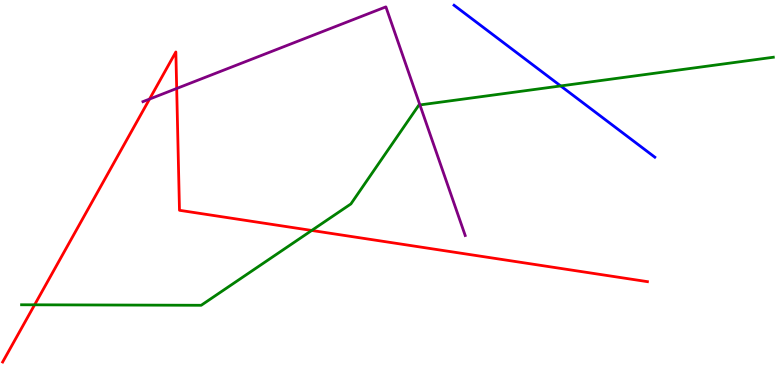[{'lines': ['blue', 'red'], 'intersections': []}, {'lines': ['green', 'red'], 'intersections': [{'x': 0.447, 'y': 2.08}, {'x': 4.02, 'y': 4.01}]}, {'lines': ['purple', 'red'], 'intersections': [{'x': 1.93, 'y': 7.43}, {'x': 2.28, 'y': 7.7}]}, {'lines': ['blue', 'green'], 'intersections': [{'x': 7.23, 'y': 7.77}]}, {'lines': ['blue', 'purple'], 'intersections': []}, {'lines': ['green', 'purple'], 'intersections': [{'x': 5.42, 'y': 7.27}]}]